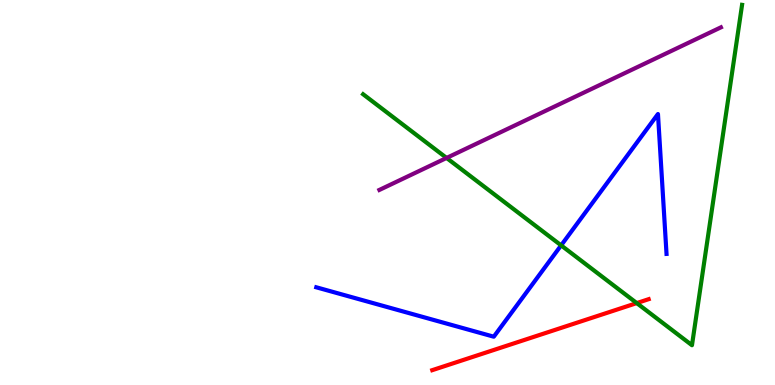[{'lines': ['blue', 'red'], 'intersections': []}, {'lines': ['green', 'red'], 'intersections': [{'x': 8.22, 'y': 2.13}]}, {'lines': ['purple', 'red'], 'intersections': []}, {'lines': ['blue', 'green'], 'intersections': [{'x': 7.24, 'y': 3.63}]}, {'lines': ['blue', 'purple'], 'intersections': []}, {'lines': ['green', 'purple'], 'intersections': [{'x': 5.76, 'y': 5.9}]}]